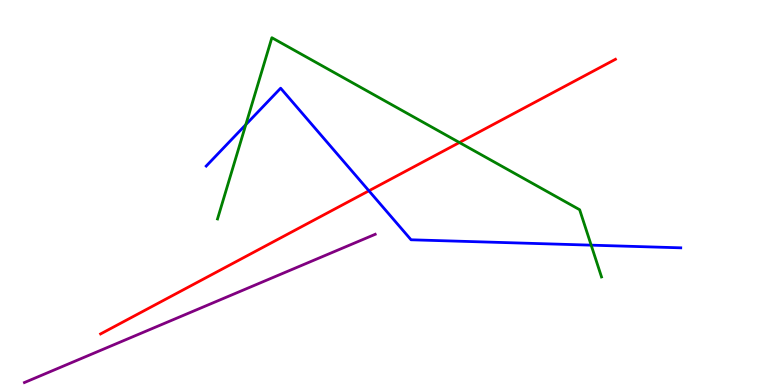[{'lines': ['blue', 'red'], 'intersections': [{'x': 4.76, 'y': 5.04}]}, {'lines': ['green', 'red'], 'intersections': [{'x': 5.93, 'y': 6.3}]}, {'lines': ['purple', 'red'], 'intersections': []}, {'lines': ['blue', 'green'], 'intersections': [{'x': 3.17, 'y': 6.76}, {'x': 7.63, 'y': 3.63}]}, {'lines': ['blue', 'purple'], 'intersections': []}, {'lines': ['green', 'purple'], 'intersections': []}]